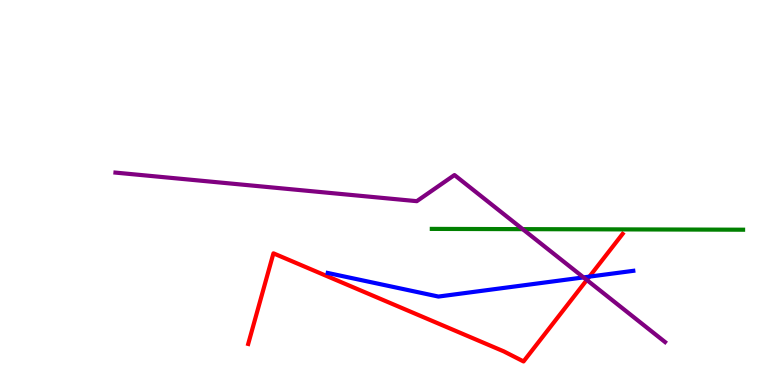[{'lines': ['blue', 'red'], 'intersections': [{'x': 7.61, 'y': 2.82}]}, {'lines': ['green', 'red'], 'intersections': []}, {'lines': ['purple', 'red'], 'intersections': [{'x': 7.57, 'y': 2.73}]}, {'lines': ['blue', 'green'], 'intersections': []}, {'lines': ['blue', 'purple'], 'intersections': [{'x': 7.53, 'y': 2.79}]}, {'lines': ['green', 'purple'], 'intersections': [{'x': 6.74, 'y': 4.05}]}]